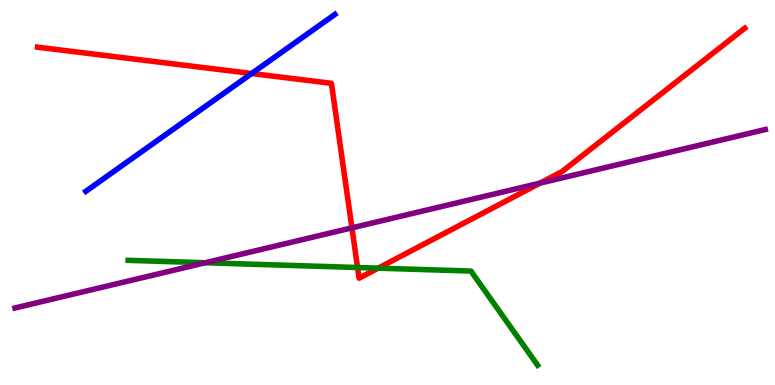[{'lines': ['blue', 'red'], 'intersections': [{'x': 3.25, 'y': 8.09}]}, {'lines': ['green', 'red'], 'intersections': [{'x': 4.61, 'y': 3.05}, {'x': 4.88, 'y': 3.03}]}, {'lines': ['purple', 'red'], 'intersections': [{'x': 4.54, 'y': 4.08}, {'x': 6.97, 'y': 5.24}]}, {'lines': ['blue', 'green'], 'intersections': []}, {'lines': ['blue', 'purple'], 'intersections': []}, {'lines': ['green', 'purple'], 'intersections': [{'x': 2.65, 'y': 3.18}]}]